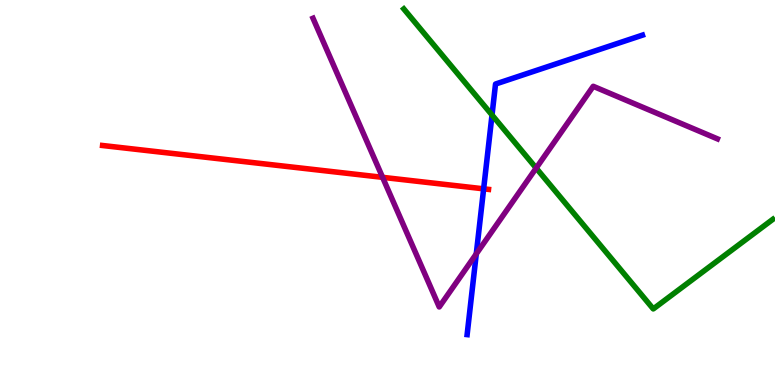[{'lines': ['blue', 'red'], 'intersections': [{'x': 6.24, 'y': 5.1}]}, {'lines': ['green', 'red'], 'intersections': []}, {'lines': ['purple', 'red'], 'intersections': [{'x': 4.94, 'y': 5.39}]}, {'lines': ['blue', 'green'], 'intersections': [{'x': 6.35, 'y': 7.01}]}, {'lines': ['blue', 'purple'], 'intersections': [{'x': 6.15, 'y': 3.41}]}, {'lines': ['green', 'purple'], 'intersections': [{'x': 6.92, 'y': 5.63}]}]